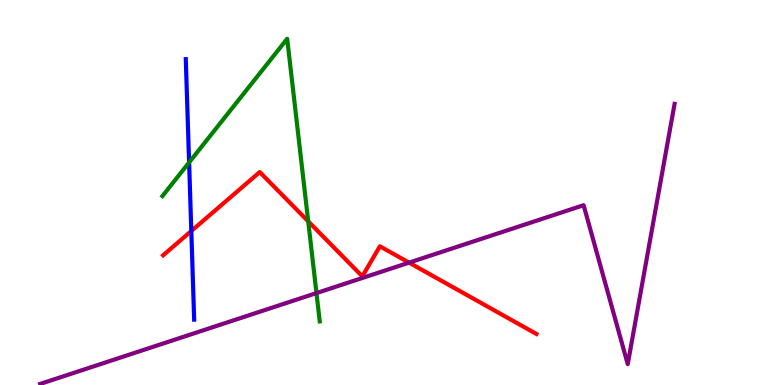[{'lines': ['blue', 'red'], 'intersections': [{'x': 2.47, 'y': 4.0}]}, {'lines': ['green', 'red'], 'intersections': [{'x': 3.98, 'y': 4.25}]}, {'lines': ['purple', 'red'], 'intersections': [{'x': 5.28, 'y': 3.18}]}, {'lines': ['blue', 'green'], 'intersections': [{'x': 2.44, 'y': 5.78}]}, {'lines': ['blue', 'purple'], 'intersections': []}, {'lines': ['green', 'purple'], 'intersections': [{'x': 4.08, 'y': 2.39}]}]